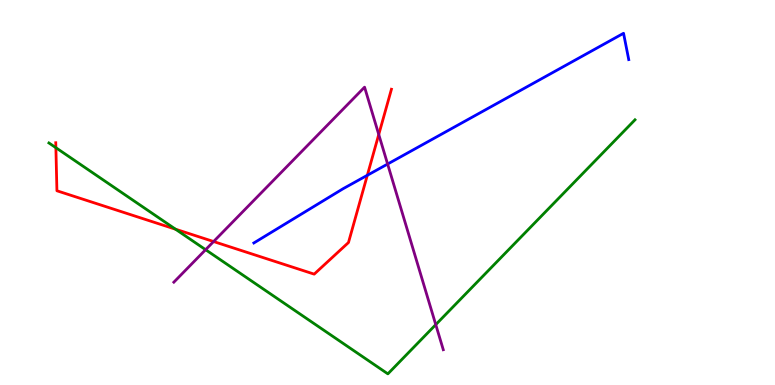[{'lines': ['blue', 'red'], 'intersections': [{'x': 4.74, 'y': 5.45}]}, {'lines': ['green', 'red'], 'intersections': [{'x': 0.721, 'y': 6.16}, {'x': 2.26, 'y': 4.05}]}, {'lines': ['purple', 'red'], 'intersections': [{'x': 2.76, 'y': 3.73}, {'x': 4.89, 'y': 6.51}]}, {'lines': ['blue', 'green'], 'intersections': []}, {'lines': ['blue', 'purple'], 'intersections': [{'x': 5.0, 'y': 5.74}]}, {'lines': ['green', 'purple'], 'intersections': [{'x': 2.65, 'y': 3.51}, {'x': 5.62, 'y': 1.57}]}]